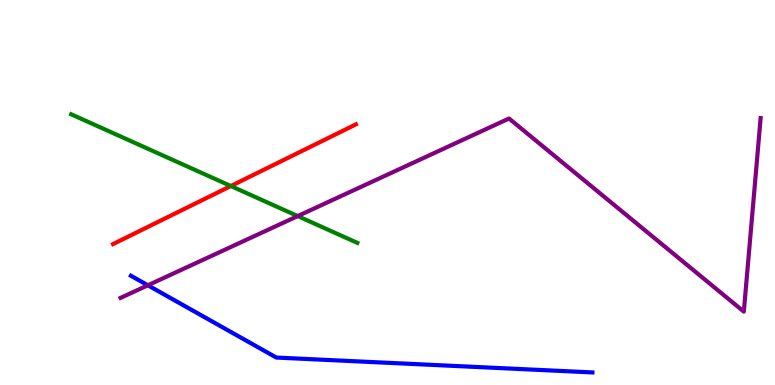[{'lines': ['blue', 'red'], 'intersections': []}, {'lines': ['green', 'red'], 'intersections': [{'x': 2.98, 'y': 5.17}]}, {'lines': ['purple', 'red'], 'intersections': []}, {'lines': ['blue', 'green'], 'intersections': []}, {'lines': ['blue', 'purple'], 'intersections': [{'x': 1.91, 'y': 2.59}]}, {'lines': ['green', 'purple'], 'intersections': [{'x': 3.84, 'y': 4.39}]}]